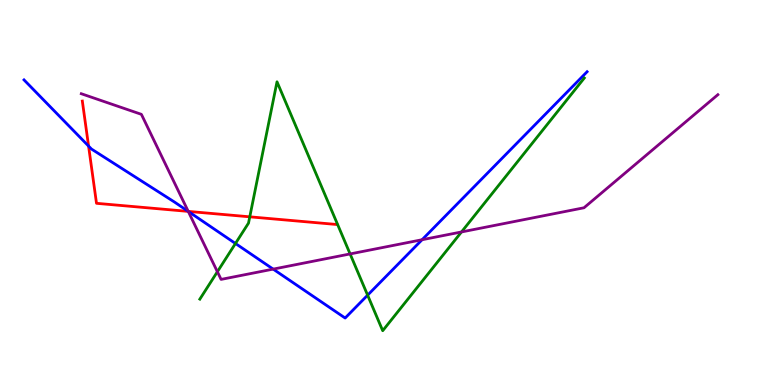[{'lines': ['blue', 'red'], 'intersections': [{'x': 1.14, 'y': 6.21}, {'x': 2.43, 'y': 4.51}]}, {'lines': ['green', 'red'], 'intersections': [{'x': 3.22, 'y': 4.37}]}, {'lines': ['purple', 'red'], 'intersections': [{'x': 2.43, 'y': 4.51}]}, {'lines': ['blue', 'green'], 'intersections': [{'x': 3.04, 'y': 3.68}, {'x': 4.74, 'y': 2.33}]}, {'lines': ['blue', 'purple'], 'intersections': [{'x': 2.43, 'y': 4.51}, {'x': 3.52, 'y': 3.01}, {'x': 5.45, 'y': 3.77}]}, {'lines': ['green', 'purple'], 'intersections': [{'x': 2.8, 'y': 2.94}, {'x': 4.52, 'y': 3.4}, {'x': 5.95, 'y': 3.98}]}]